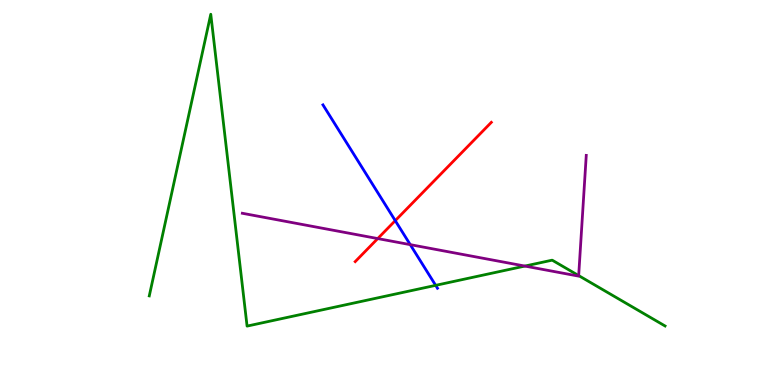[{'lines': ['blue', 'red'], 'intersections': [{'x': 5.1, 'y': 4.27}]}, {'lines': ['green', 'red'], 'intersections': []}, {'lines': ['purple', 'red'], 'intersections': [{'x': 4.87, 'y': 3.8}]}, {'lines': ['blue', 'green'], 'intersections': [{'x': 5.62, 'y': 2.59}]}, {'lines': ['blue', 'purple'], 'intersections': [{'x': 5.29, 'y': 3.65}]}, {'lines': ['green', 'purple'], 'intersections': [{'x': 6.77, 'y': 3.09}, {'x': 7.47, 'y': 2.84}]}]